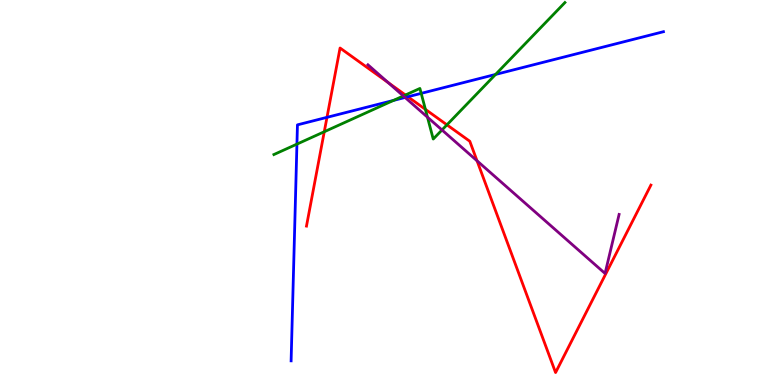[{'lines': ['blue', 'red'], 'intersections': [{'x': 4.22, 'y': 6.95}, {'x': 5.26, 'y': 7.49}]}, {'lines': ['green', 'red'], 'intersections': [{'x': 4.18, 'y': 6.58}, {'x': 5.23, 'y': 7.53}, {'x': 5.49, 'y': 7.16}, {'x': 5.77, 'y': 6.76}]}, {'lines': ['purple', 'red'], 'intersections': [{'x': 5.01, 'y': 7.86}, {'x': 6.16, 'y': 5.82}]}, {'lines': ['blue', 'green'], 'intersections': [{'x': 3.83, 'y': 6.26}, {'x': 5.08, 'y': 7.39}, {'x': 5.43, 'y': 7.57}, {'x': 6.39, 'y': 8.07}]}, {'lines': ['blue', 'purple'], 'intersections': [{'x': 5.23, 'y': 7.47}]}, {'lines': ['green', 'purple'], 'intersections': [{'x': 5.2, 'y': 7.51}, {'x': 5.52, 'y': 6.96}, {'x': 5.7, 'y': 6.62}]}]